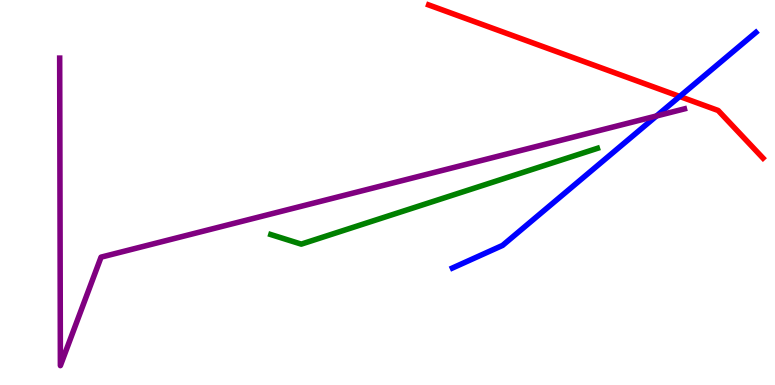[{'lines': ['blue', 'red'], 'intersections': [{'x': 8.77, 'y': 7.49}]}, {'lines': ['green', 'red'], 'intersections': []}, {'lines': ['purple', 'red'], 'intersections': []}, {'lines': ['blue', 'green'], 'intersections': []}, {'lines': ['blue', 'purple'], 'intersections': [{'x': 8.47, 'y': 6.99}]}, {'lines': ['green', 'purple'], 'intersections': []}]